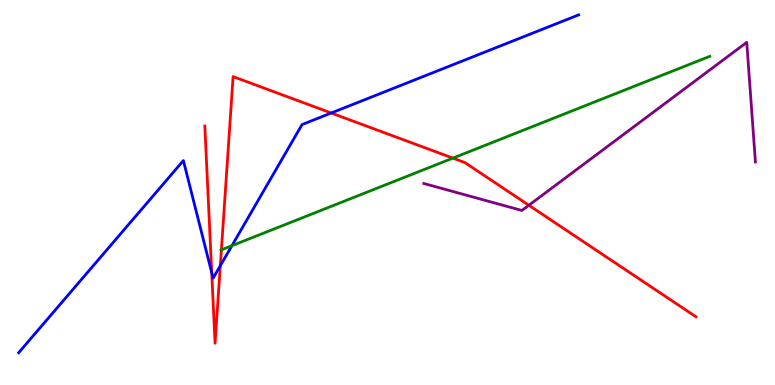[{'lines': ['blue', 'red'], 'intersections': [{'x': 2.73, 'y': 2.92}, {'x': 2.84, 'y': 3.1}, {'x': 4.27, 'y': 7.06}]}, {'lines': ['green', 'red'], 'intersections': [{'x': 2.86, 'y': 3.51}, {'x': 5.84, 'y': 5.89}]}, {'lines': ['purple', 'red'], 'intersections': [{'x': 6.82, 'y': 4.67}]}, {'lines': ['blue', 'green'], 'intersections': [{'x': 2.99, 'y': 3.62}]}, {'lines': ['blue', 'purple'], 'intersections': []}, {'lines': ['green', 'purple'], 'intersections': []}]